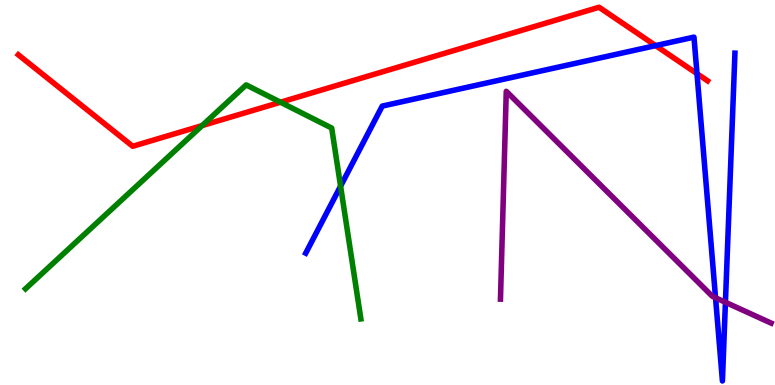[{'lines': ['blue', 'red'], 'intersections': [{'x': 8.46, 'y': 8.82}, {'x': 8.99, 'y': 8.09}]}, {'lines': ['green', 'red'], 'intersections': [{'x': 2.61, 'y': 6.74}, {'x': 3.62, 'y': 7.34}]}, {'lines': ['purple', 'red'], 'intersections': []}, {'lines': ['blue', 'green'], 'intersections': [{'x': 4.39, 'y': 5.16}]}, {'lines': ['blue', 'purple'], 'intersections': [{'x': 9.23, 'y': 2.27}, {'x': 9.36, 'y': 2.15}]}, {'lines': ['green', 'purple'], 'intersections': []}]